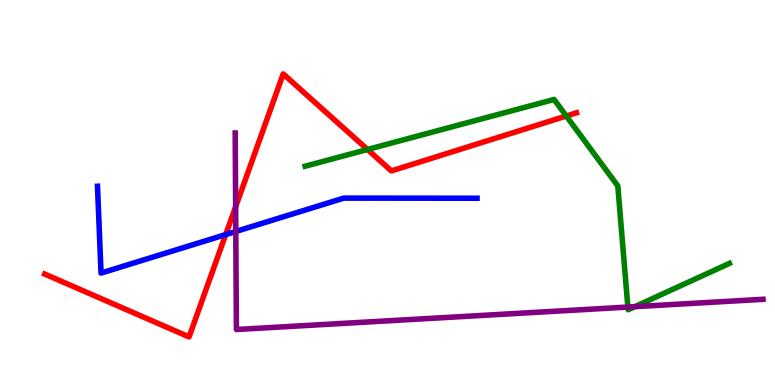[{'lines': ['blue', 'red'], 'intersections': [{'x': 2.91, 'y': 3.91}]}, {'lines': ['green', 'red'], 'intersections': [{'x': 4.74, 'y': 6.12}, {'x': 7.31, 'y': 6.99}]}, {'lines': ['purple', 'red'], 'intersections': [{'x': 3.04, 'y': 4.63}]}, {'lines': ['blue', 'green'], 'intersections': []}, {'lines': ['blue', 'purple'], 'intersections': [{'x': 3.04, 'y': 3.99}]}, {'lines': ['green', 'purple'], 'intersections': [{'x': 8.1, 'y': 2.02}, {'x': 8.19, 'y': 2.03}]}]